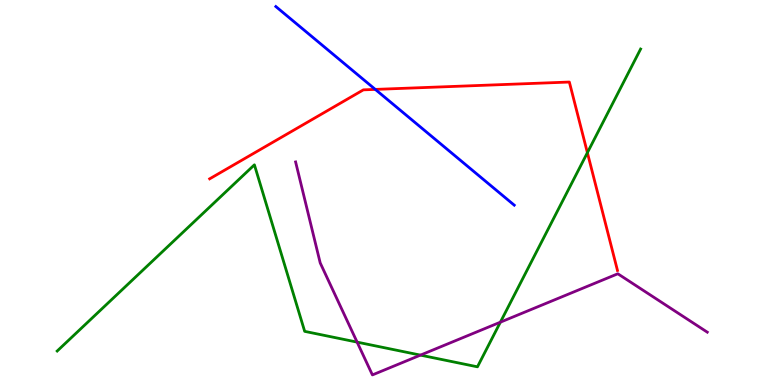[{'lines': ['blue', 'red'], 'intersections': [{'x': 4.84, 'y': 7.68}]}, {'lines': ['green', 'red'], 'intersections': [{'x': 7.58, 'y': 6.03}]}, {'lines': ['purple', 'red'], 'intersections': []}, {'lines': ['blue', 'green'], 'intersections': []}, {'lines': ['blue', 'purple'], 'intersections': []}, {'lines': ['green', 'purple'], 'intersections': [{'x': 4.61, 'y': 1.11}, {'x': 5.43, 'y': 0.776}, {'x': 6.46, 'y': 1.63}]}]